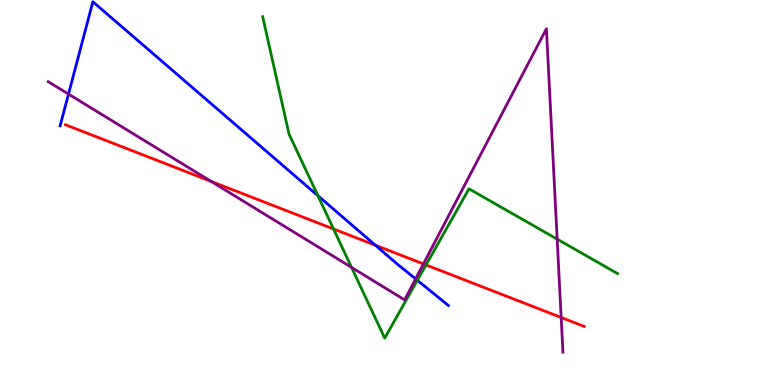[{'lines': ['blue', 'red'], 'intersections': [{'x': 4.84, 'y': 3.63}]}, {'lines': ['green', 'red'], 'intersections': [{'x': 4.3, 'y': 4.05}, {'x': 5.5, 'y': 3.12}]}, {'lines': ['purple', 'red'], 'intersections': [{'x': 2.72, 'y': 5.29}, {'x': 5.46, 'y': 3.14}, {'x': 7.24, 'y': 1.75}]}, {'lines': ['blue', 'green'], 'intersections': [{'x': 4.1, 'y': 4.92}, {'x': 5.38, 'y': 2.72}]}, {'lines': ['blue', 'purple'], 'intersections': [{'x': 0.884, 'y': 7.56}, {'x': 5.36, 'y': 2.76}]}, {'lines': ['green', 'purple'], 'intersections': [{'x': 4.54, 'y': 3.06}, {'x': 7.19, 'y': 3.79}]}]